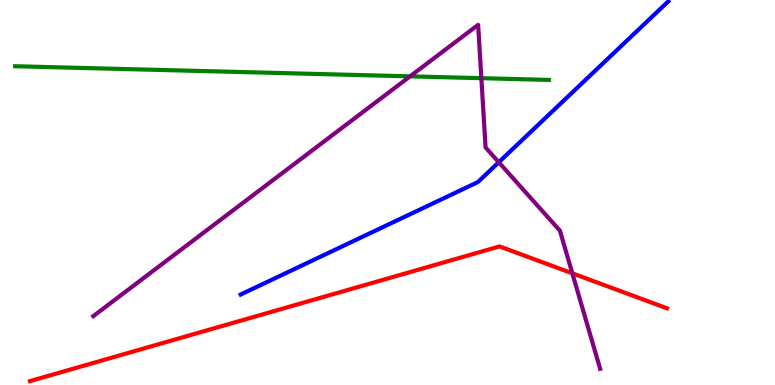[{'lines': ['blue', 'red'], 'intersections': []}, {'lines': ['green', 'red'], 'intersections': []}, {'lines': ['purple', 'red'], 'intersections': [{'x': 7.38, 'y': 2.9}]}, {'lines': ['blue', 'green'], 'intersections': []}, {'lines': ['blue', 'purple'], 'intersections': [{'x': 6.44, 'y': 5.79}]}, {'lines': ['green', 'purple'], 'intersections': [{'x': 5.29, 'y': 8.02}, {'x': 6.21, 'y': 7.97}]}]